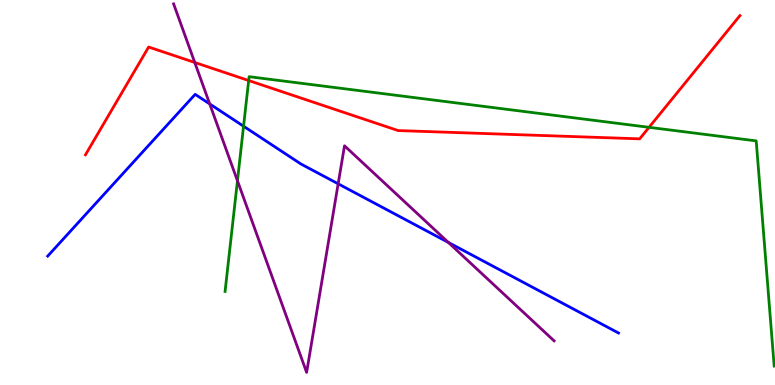[{'lines': ['blue', 'red'], 'intersections': []}, {'lines': ['green', 'red'], 'intersections': [{'x': 3.21, 'y': 7.91}, {'x': 8.37, 'y': 6.69}]}, {'lines': ['purple', 'red'], 'intersections': [{'x': 2.51, 'y': 8.38}]}, {'lines': ['blue', 'green'], 'intersections': [{'x': 3.14, 'y': 6.72}]}, {'lines': ['blue', 'purple'], 'intersections': [{'x': 2.71, 'y': 7.3}, {'x': 4.36, 'y': 5.23}, {'x': 5.79, 'y': 3.7}]}, {'lines': ['green', 'purple'], 'intersections': [{'x': 3.06, 'y': 5.3}]}]